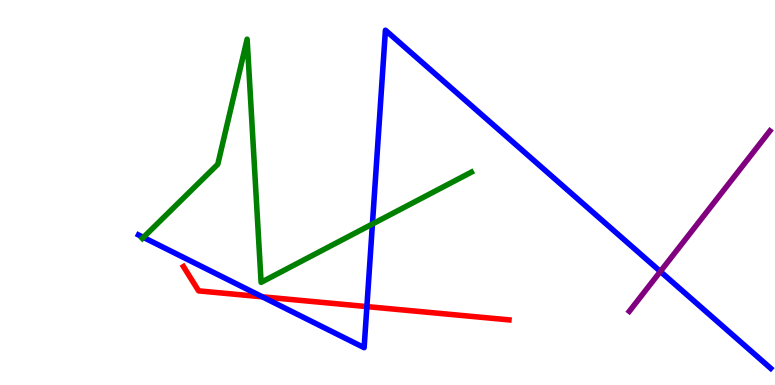[{'lines': ['blue', 'red'], 'intersections': [{'x': 3.39, 'y': 2.29}, {'x': 4.73, 'y': 2.04}]}, {'lines': ['green', 'red'], 'intersections': []}, {'lines': ['purple', 'red'], 'intersections': []}, {'lines': ['blue', 'green'], 'intersections': [{'x': 1.85, 'y': 3.83}, {'x': 4.81, 'y': 4.18}]}, {'lines': ['blue', 'purple'], 'intersections': [{'x': 8.52, 'y': 2.95}]}, {'lines': ['green', 'purple'], 'intersections': []}]